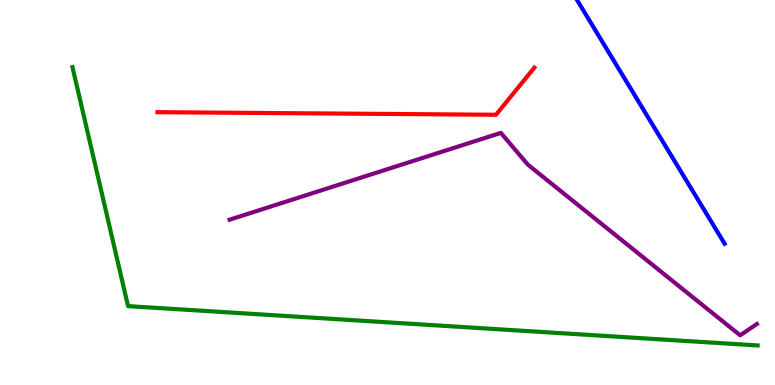[{'lines': ['blue', 'red'], 'intersections': []}, {'lines': ['green', 'red'], 'intersections': []}, {'lines': ['purple', 'red'], 'intersections': []}, {'lines': ['blue', 'green'], 'intersections': []}, {'lines': ['blue', 'purple'], 'intersections': []}, {'lines': ['green', 'purple'], 'intersections': []}]